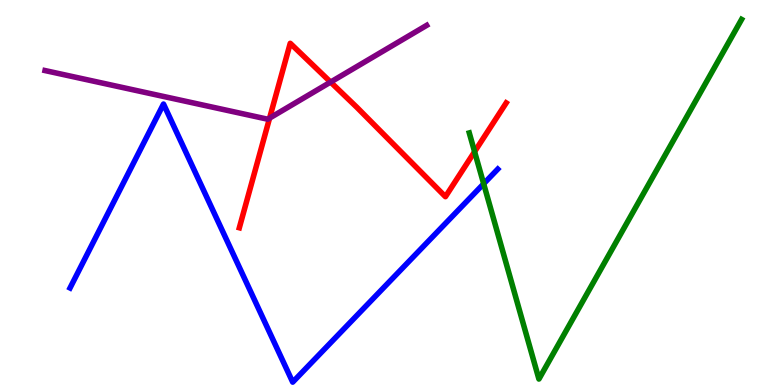[{'lines': ['blue', 'red'], 'intersections': []}, {'lines': ['green', 'red'], 'intersections': [{'x': 6.12, 'y': 6.06}]}, {'lines': ['purple', 'red'], 'intersections': [{'x': 3.48, 'y': 6.93}, {'x': 4.27, 'y': 7.87}]}, {'lines': ['blue', 'green'], 'intersections': [{'x': 6.24, 'y': 5.23}]}, {'lines': ['blue', 'purple'], 'intersections': []}, {'lines': ['green', 'purple'], 'intersections': []}]